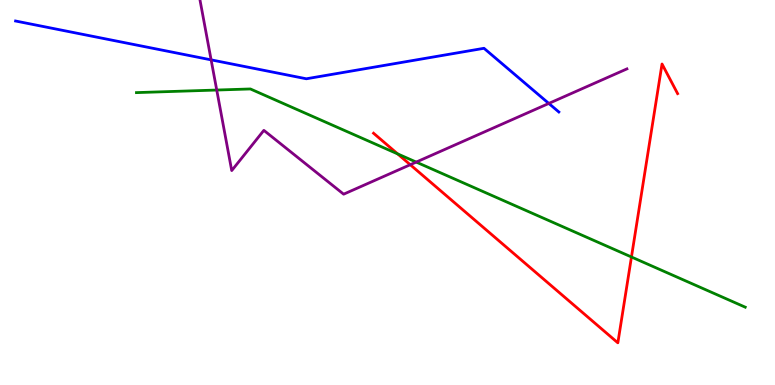[{'lines': ['blue', 'red'], 'intersections': []}, {'lines': ['green', 'red'], 'intersections': [{'x': 5.13, 'y': 6.0}, {'x': 8.15, 'y': 3.32}]}, {'lines': ['purple', 'red'], 'intersections': [{'x': 5.29, 'y': 5.72}]}, {'lines': ['blue', 'green'], 'intersections': []}, {'lines': ['blue', 'purple'], 'intersections': [{'x': 2.72, 'y': 8.45}, {'x': 7.08, 'y': 7.31}]}, {'lines': ['green', 'purple'], 'intersections': [{'x': 2.8, 'y': 7.66}, {'x': 5.37, 'y': 5.79}]}]